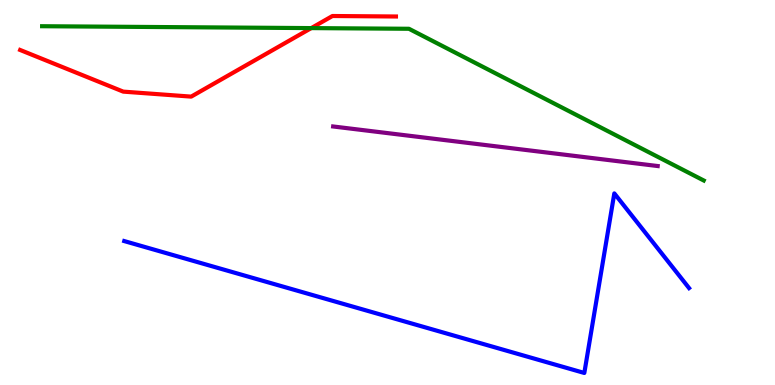[{'lines': ['blue', 'red'], 'intersections': []}, {'lines': ['green', 'red'], 'intersections': [{'x': 4.02, 'y': 9.27}]}, {'lines': ['purple', 'red'], 'intersections': []}, {'lines': ['blue', 'green'], 'intersections': []}, {'lines': ['blue', 'purple'], 'intersections': []}, {'lines': ['green', 'purple'], 'intersections': []}]